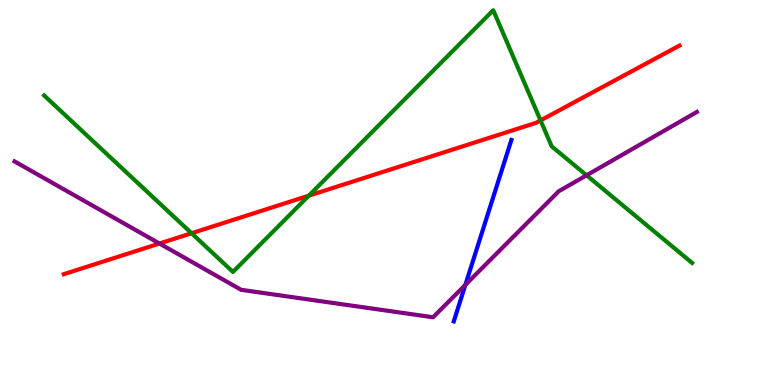[{'lines': ['blue', 'red'], 'intersections': []}, {'lines': ['green', 'red'], 'intersections': [{'x': 2.47, 'y': 3.94}, {'x': 3.99, 'y': 4.92}, {'x': 6.97, 'y': 6.87}]}, {'lines': ['purple', 'red'], 'intersections': [{'x': 2.06, 'y': 3.67}]}, {'lines': ['blue', 'green'], 'intersections': []}, {'lines': ['blue', 'purple'], 'intersections': [{'x': 6.0, 'y': 2.6}]}, {'lines': ['green', 'purple'], 'intersections': [{'x': 7.57, 'y': 5.45}]}]